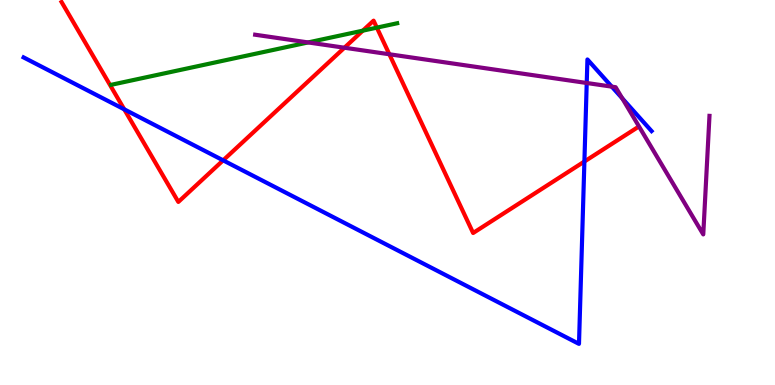[{'lines': ['blue', 'red'], 'intersections': [{'x': 1.6, 'y': 7.16}, {'x': 2.88, 'y': 5.84}, {'x': 7.54, 'y': 5.8}]}, {'lines': ['green', 'red'], 'intersections': [{'x': 4.68, 'y': 9.2}, {'x': 4.86, 'y': 9.28}]}, {'lines': ['purple', 'red'], 'intersections': [{'x': 4.44, 'y': 8.76}, {'x': 5.02, 'y': 8.59}]}, {'lines': ['blue', 'green'], 'intersections': []}, {'lines': ['blue', 'purple'], 'intersections': [{'x': 7.57, 'y': 7.84}, {'x': 7.89, 'y': 7.75}, {'x': 8.03, 'y': 7.45}]}, {'lines': ['green', 'purple'], 'intersections': [{'x': 3.98, 'y': 8.9}]}]